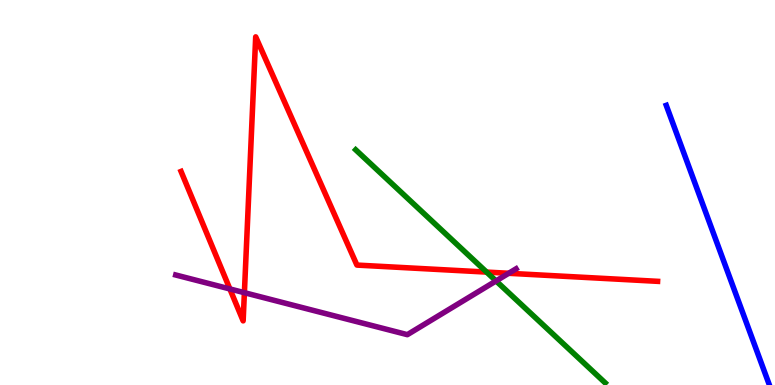[{'lines': ['blue', 'red'], 'intersections': []}, {'lines': ['green', 'red'], 'intersections': [{'x': 6.28, 'y': 2.93}]}, {'lines': ['purple', 'red'], 'intersections': [{'x': 2.97, 'y': 2.5}, {'x': 3.15, 'y': 2.4}, {'x': 6.56, 'y': 2.9}]}, {'lines': ['blue', 'green'], 'intersections': []}, {'lines': ['blue', 'purple'], 'intersections': []}, {'lines': ['green', 'purple'], 'intersections': [{'x': 6.4, 'y': 2.7}]}]